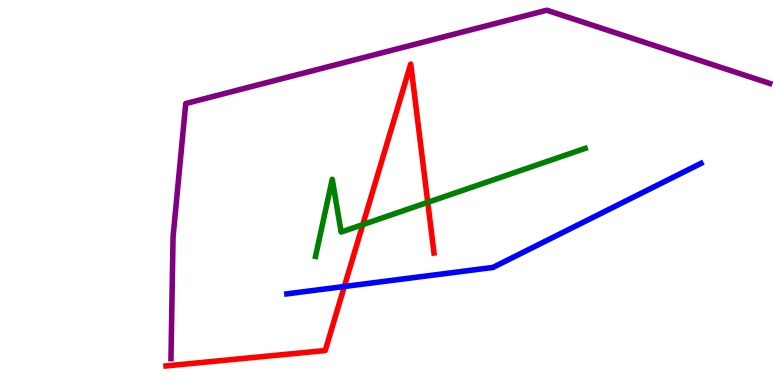[{'lines': ['blue', 'red'], 'intersections': [{'x': 4.44, 'y': 2.56}]}, {'lines': ['green', 'red'], 'intersections': [{'x': 4.68, 'y': 4.17}, {'x': 5.52, 'y': 4.74}]}, {'lines': ['purple', 'red'], 'intersections': []}, {'lines': ['blue', 'green'], 'intersections': []}, {'lines': ['blue', 'purple'], 'intersections': []}, {'lines': ['green', 'purple'], 'intersections': []}]